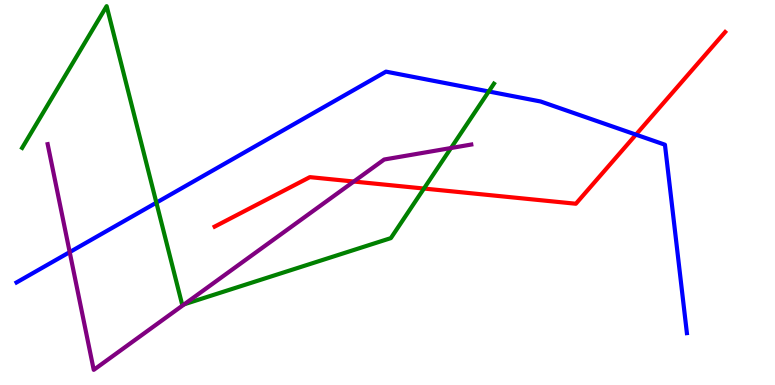[{'lines': ['blue', 'red'], 'intersections': [{'x': 8.21, 'y': 6.5}]}, {'lines': ['green', 'red'], 'intersections': [{'x': 5.47, 'y': 5.1}]}, {'lines': ['purple', 'red'], 'intersections': [{'x': 4.57, 'y': 5.29}]}, {'lines': ['blue', 'green'], 'intersections': [{'x': 2.02, 'y': 4.74}, {'x': 6.31, 'y': 7.62}]}, {'lines': ['blue', 'purple'], 'intersections': [{'x': 0.899, 'y': 3.45}]}, {'lines': ['green', 'purple'], 'intersections': [{'x': 2.38, 'y': 2.1}, {'x': 5.82, 'y': 6.16}]}]